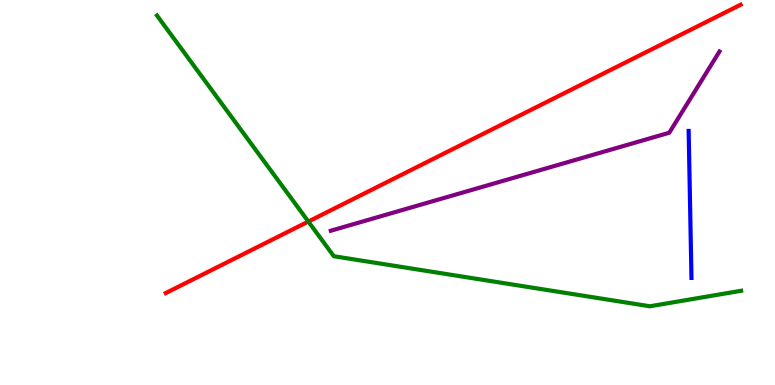[{'lines': ['blue', 'red'], 'intersections': []}, {'lines': ['green', 'red'], 'intersections': [{'x': 3.98, 'y': 4.25}]}, {'lines': ['purple', 'red'], 'intersections': []}, {'lines': ['blue', 'green'], 'intersections': []}, {'lines': ['blue', 'purple'], 'intersections': []}, {'lines': ['green', 'purple'], 'intersections': []}]